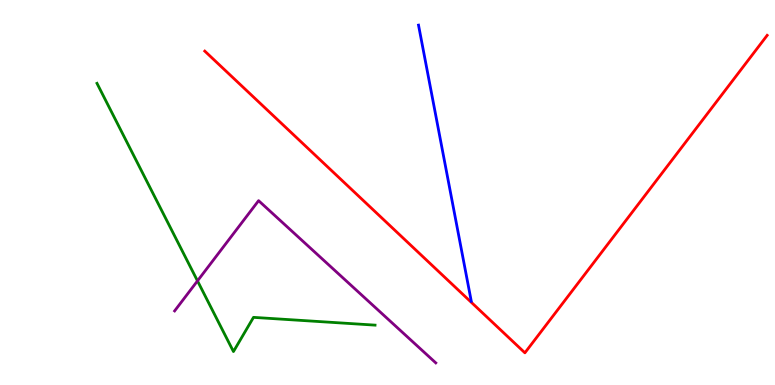[{'lines': ['blue', 'red'], 'intersections': []}, {'lines': ['green', 'red'], 'intersections': []}, {'lines': ['purple', 'red'], 'intersections': []}, {'lines': ['blue', 'green'], 'intersections': []}, {'lines': ['blue', 'purple'], 'intersections': []}, {'lines': ['green', 'purple'], 'intersections': [{'x': 2.55, 'y': 2.7}]}]